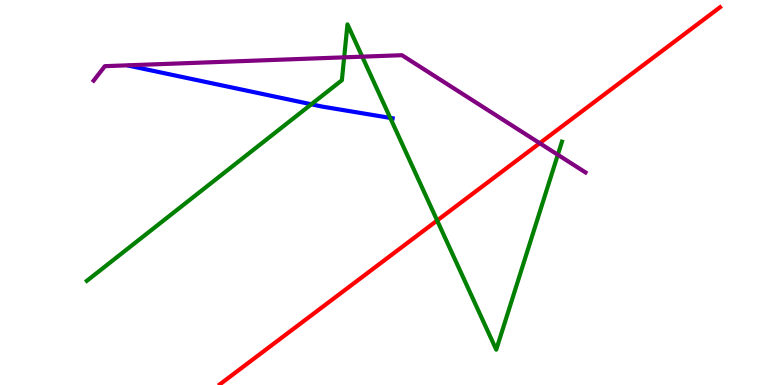[{'lines': ['blue', 'red'], 'intersections': []}, {'lines': ['green', 'red'], 'intersections': [{'x': 5.64, 'y': 4.27}]}, {'lines': ['purple', 'red'], 'intersections': [{'x': 6.96, 'y': 6.28}]}, {'lines': ['blue', 'green'], 'intersections': [{'x': 4.02, 'y': 7.29}, {'x': 5.04, 'y': 6.94}]}, {'lines': ['blue', 'purple'], 'intersections': []}, {'lines': ['green', 'purple'], 'intersections': [{'x': 4.44, 'y': 8.51}, {'x': 4.67, 'y': 8.53}, {'x': 7.2, 'y': 5.98}]}]